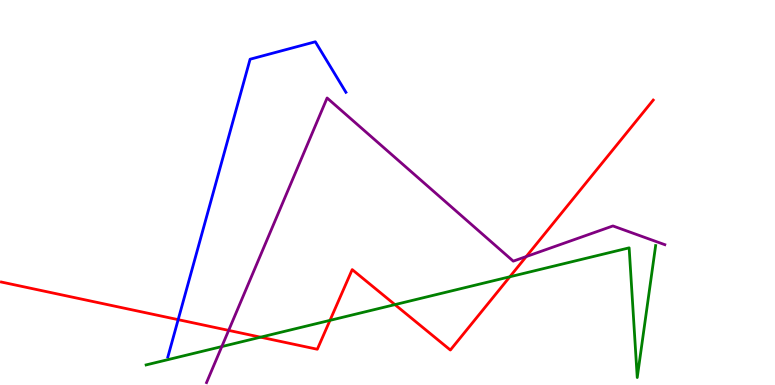[{'lines': ['blue', 'red'], 'intersections': [{'x': 2.3, 'y': 1.7}]}, {'lines': ['green', 'red'], 'intersections': [{'x': 3.36, 'y': 1.24}, {'x': 4.26, 'y': 1.68}, {'x': 5.1, 'y': 2.09}, {'x': 6.58, 'y': 2.81}]}, {'lines': ['purple', 'red'], 'intersections': [{'x': 2.95, 'y': 1.42}, {'x': 6.79, 'y': 3.34}]}, {'lines': ['blue', 'green'], 'intersections': []}, {'lines': ['blue', 'purple'], 'intersections': []}, {'lines': ['green', 'purple'], 'intersections': [{'x': 2.86, 'y': 0.998}]}]